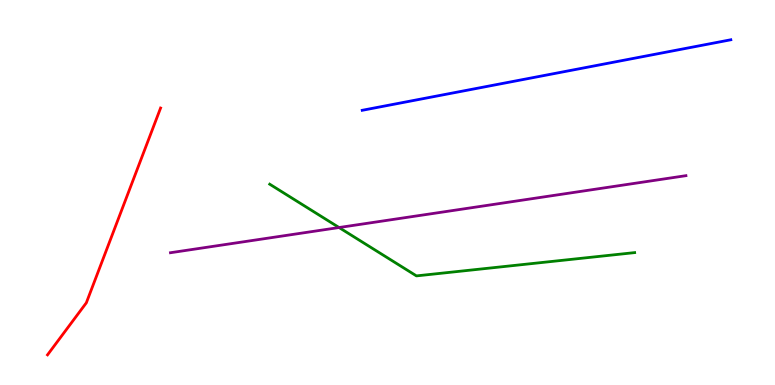[{'lines': ['blue', 'red'], 'intersections': []}, {'lines': ['green', 'red'], 'intersections': []}, {'lines': ['purple', 'red'], 'intersections': []}, {'lines': ['blue', 'green'], 'intersections': []}, {'lines': ['blue', 'purple'], 'intersections': []}, {'lines': ['green', 'purple'], 'intersections': [{'x': 4.37, 'y': 4.09}]}]